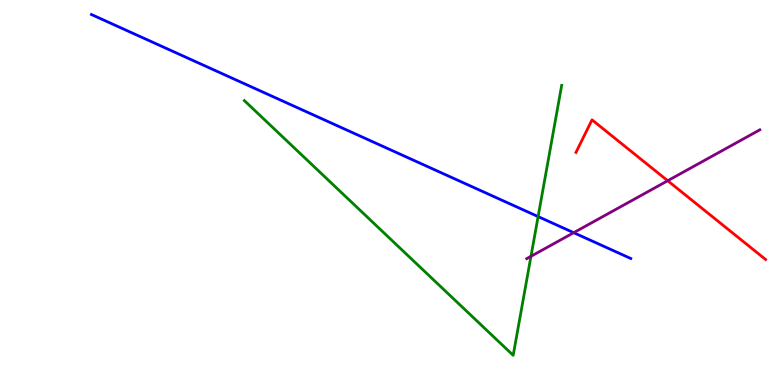[{'lines': ['blue', 'red'], 'intersections': []}, {'lines': ['green', 'red'], 'intersections': []}, {'lines': ['purple', 'red'], 'intersections': [{'x': 8.62, 'y': 5.31}]}, {'lines': ['blue', 'green'], 'intersections': [{'x': 6.94, 'y': 4.37}]}, {'lines': ['blue', 'purple'], 'intersections': [{'x': 7.4, 'y': 3.96}]}, {'lines': ['green', 'purple'], 'intersections': [{'x': 6.85, 'y': 3.34}]}]